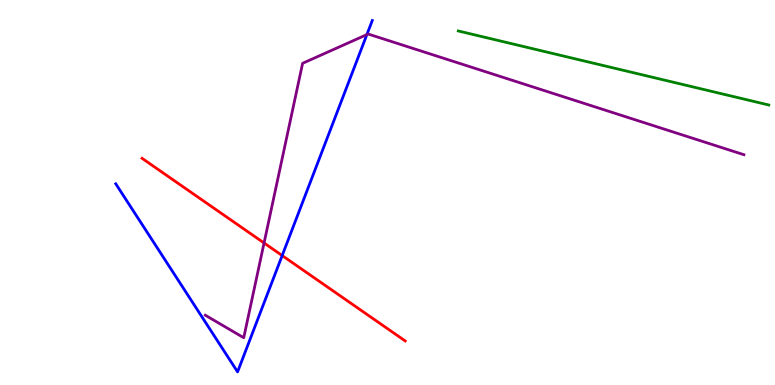[{'lines': ['blue', 'red'], 'intersections': [{'x': 3.64, 'y': 3.36}]}, {'lines': ['green', 'red'], 'intersections': []}, {'lines': ['purple', 'red'], 'intersections': [{'x': 3.41, 'y': 3.69}]}, {'lines': ['blue', 'green'], 'intersections': []}, {'lines': ['blue', 'purple'], 'intersections': [{'x': 4.73, 'y': 9.1}]}, {'lines': ['green', 'purple'], 'intersections': []}]